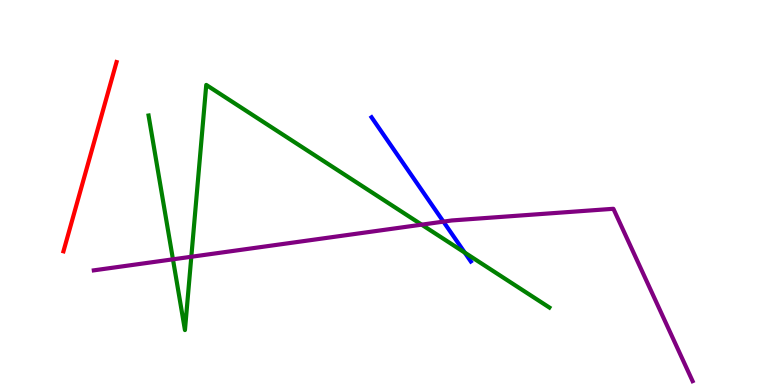[{'lines': ['blue', 'red'], 'intersections': []}, {'lines': ['green', 'red'], 'intersections': []}, {'lines': ['purple', 'red'], 'intersections': []}, {'lines': ['blue', 'green'], 'intersections': [{'x': 6.0, 'y': 3.44}]}, {'lines': ['blue', 'purple'], 'intersections': [{'x': 5.72, 'y': 4.24}]}, {'lines': ['green', 'purple'], 'intersections': [{'x': 2.23, 'y': 3.26}, {'x': 2.47, 'y': 3.33}, {'x': 5.44, 'y': 4.16}]}]